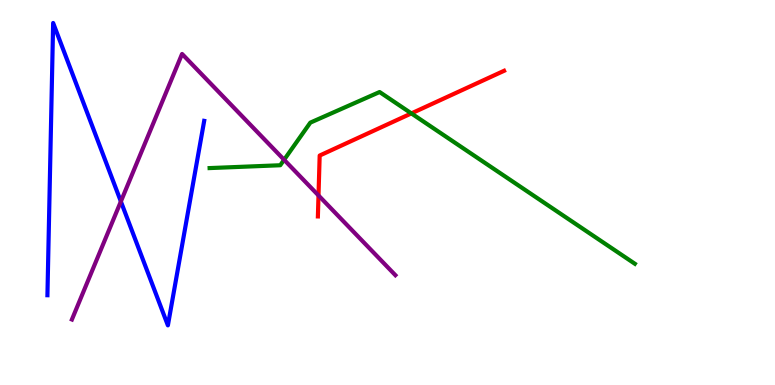[{'lines': ['blue', 'red'], 'intersections': []}, {'lines': ['green', 'red'], 'intersections': [{'x': 5.31, 'y': 7.05}]}, {'lines': ['purple', 'red'], 'intersections': [{'x': 4.11, 'y': 4.92}]}, {'lines': ['blue', 'green'], 'intersections': []}, {'lines': ['blue', 'purple'], 'intersections': [{'x': 1.56, 'y': 4.77}]}, {'lines': ['green', 'purple'], 'intersections': [{'x': 3.67, 'y': 5.85}]}]